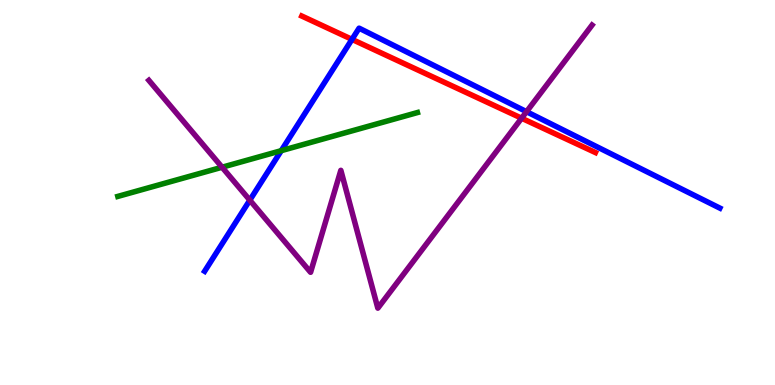[{'lines': ['blue', 'red'], 'intersections': [{'x': 4.54, 'y': 8.98}]}, {'lines': ['green', 'red'], 'intersections': []}, {'lines': ['purple', 'red'], 'intersections': [{'x': 6.73, 'y': 6.93}]}, {'lines': ['blue', 'green'], 'intersections': [{'x': 3.63, 'y': 6.09}]}, {'lines': ['blue', 'purple'], 'intersections': [{'x': 3.22, 'y': 4.8}, {'x': 6.79, 'y': 7.1}]}, {'lines': ['green', 'purple'], 'intersections': [{'x': 2.87, 'y': 5.66}]}]